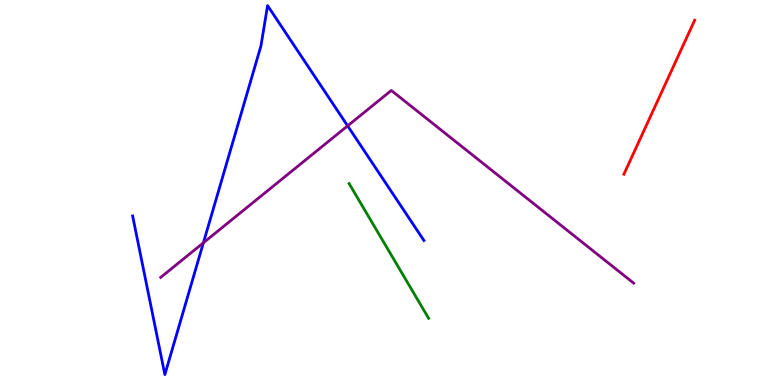[{'lines': ['blue', 'red'], 'intersections': []}, {'lines': ['green', 'red'], 'intersections': []}, {'lines': ['purple', 'red'], 'intersections': []}, {'lines': ['blue', 'green'], 'intersections': []}, {'lines': ['blue', 'purple'], 'intersections': [{'x': 2.62, 'y': 3.69}, {'x': 4.49, 'y': 6.73}]}, {'lines': ['green', 'purple'], 'intersections': []}]